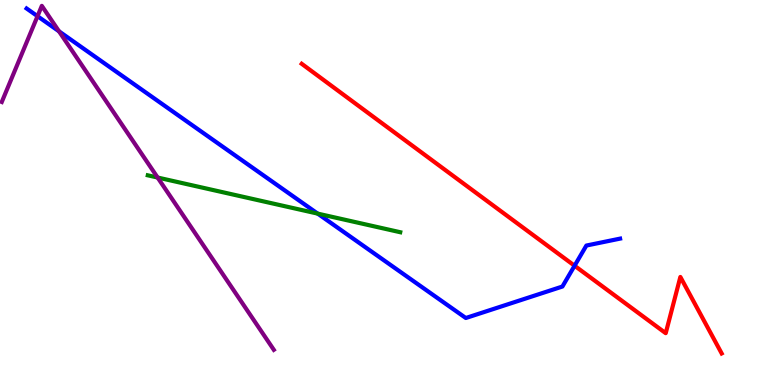[{'lines': ['blue', 'red'], 'intersections': [{'x': 7.41, 'y': 3.1}]}, {'lines': ['green', 'red'], 'intersections': []}, {'lines': ['purple', 'red'], 'intersections': []}, {'lines': ['blue', 'green'], 'intersections': [{'x': 4.1, 'y': 4.45}]}, {'lines': ['blue', 'purple'], 'intersections': [{'x': 0.484, 'y': 9.58}, {'x': 0.761, 'y': 9.19}]}, {'lines': ['green', 'purple'], 'intersections': [{'x': 2.03, 'y': 5.39}]}]